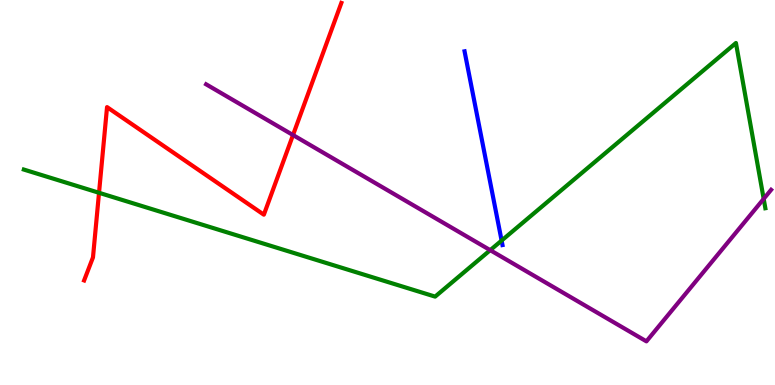[{'lines': ['blue', 'red'], 'intersections': []}, {'lines': ['green', 'red'], 'intersections': [{'x': 1.28, 'y': 4.99}]}, {'lines': ['purple', 'red'], 'intersections': [{'x': 3.78, 'y': 6.49}]}, {'lines': ['blue', 'green'], 'intersections': [{'x': 6.47, 'y': 3.75}]}, {'lines': ['blue', 'purple'], 'intersections': []}, {'lines': ['green', 'purple'], 'intersections': [{'x': 6.33, 'y': 3.5}, {'x': 9.85, 'y': 4.84}]}]